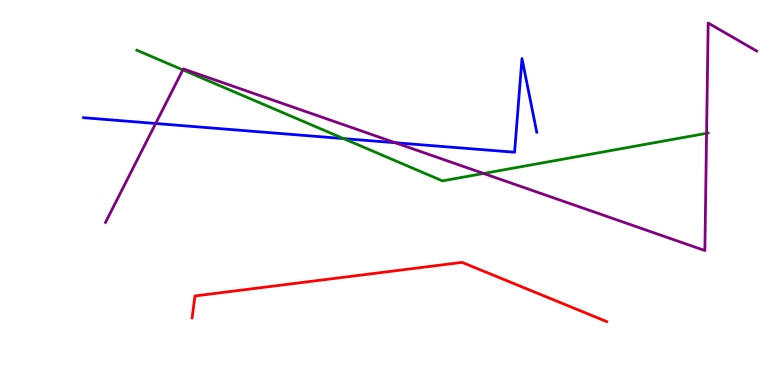[{'lines': ['blue', 'red'], 'intersections': []}, {'lines': ['green', 'red'], 'intersections': []}, {'lines': ['purple', 'red'], 'intersections': []}, {'lines': ['blue', 'green'], 'intersections': [{'x': 4.43, 'y': 6.4}]}, {'lines': ['blue', 'purple'], 'intersections': [{'x': 2.01, 'y': 6.79}, {'x': 5.1, 'y': 6.29}]}, {'lines': ['green', 'purple'], 'intersections': [{'x': 2.36, 'y': 8.18}, {'x': 6.24, 'y': 5.49}, {'x': 9.12, 'y': 6.54}]}]